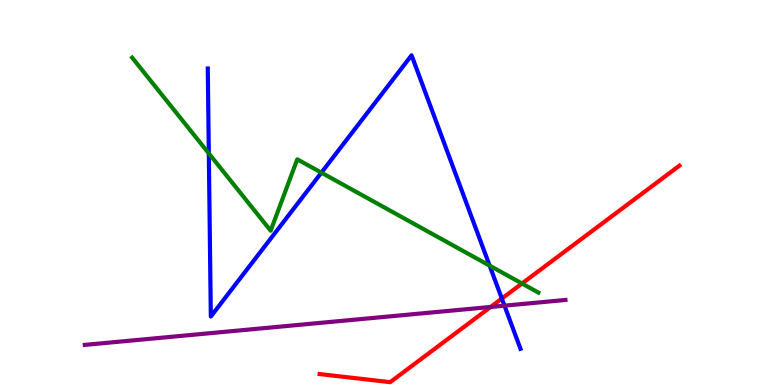[{'lines': ['blue', 'red'], 'intersections': [{'x': 6.48, 'y': 2.24}]}, {'lines': ['green', 'red'], 'intersections': [{'x': 6.74, 'y': 2.64}]}, {'lines': ['purple', 'red'], 'intersections': [{'x': 6.33, 'y': 2.03}]}, {'lines': ['blue', 'green'], 'intersections': [{'x': 2.69, 'y': 6.01}, {'x': 4.15, 'y': 5.52}, {'x': 6.32, 'y': 3.1}]}, {'lines': ['blue', 'purple'], 'intersections': [{'x': 6.51, 'y': 2.06}]}, {'lines': ['green', 'purple'], 'intersections': []}]